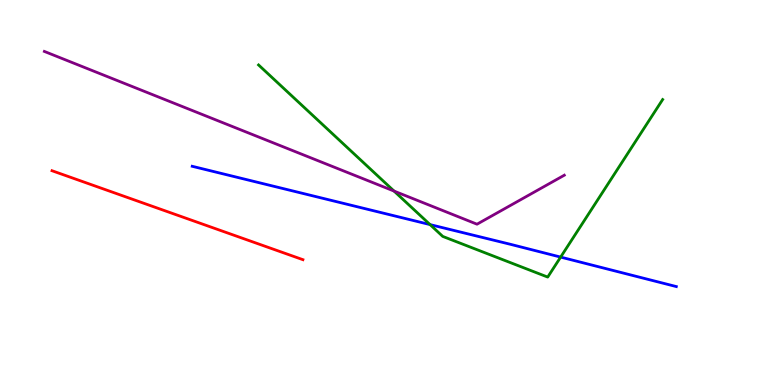[{'lines': ['blue', 'red'], 'intersections': []}, {'lines': ['green', 'red'], 'intersections': []}, {'lines': ['purple', 'red'], 'intersections': []}, {'lines': ['blue', 'green'], 'intersections': [{'x': 5.55, 'y': 4.17}, {'x': 7.23, 'y': 3.32}]}, {'lines': ['blue', 'purple'], 'intersections': []}, {'lines': ['green', 'purple'], 'intersections': [{'x': 5.08, 'y': 5.04}]}]